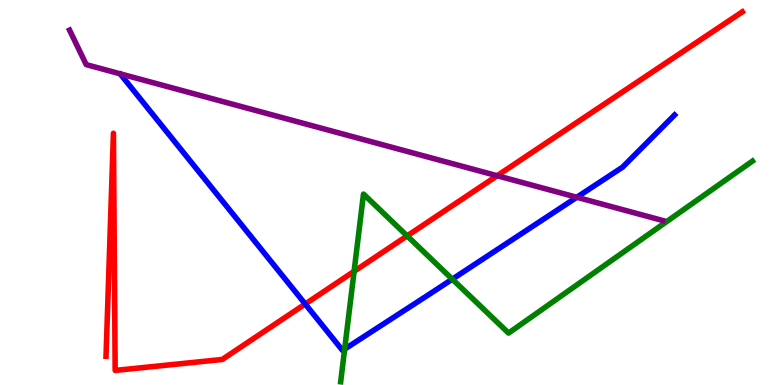[{'lines': ['blue', 'red'], 'intersections': [{'x': 3.94, 'y': 2.1}]}, {'lines': ['green', 'red'], 'intersections': [{'x': 4.57, 'y': 2.95}, {'x': 5.25, 'y': 3.87}]}, {'lines': ['purple', 'red'], 'intersections': [{'x': 6.41, 'y': 5.44}]}, {'lines': ['blue', 'green'], 'intersections': [{'x': 4.45, 'y': 0.932}, {'x': 5.84, 'y': 2.75}]}, {'lines': ['blue', 'purple'], 'intersections': [{'x': 7.44, 'y': 4.88}]}, {'lines': ['green', 'purple'], 'intersections': []}]